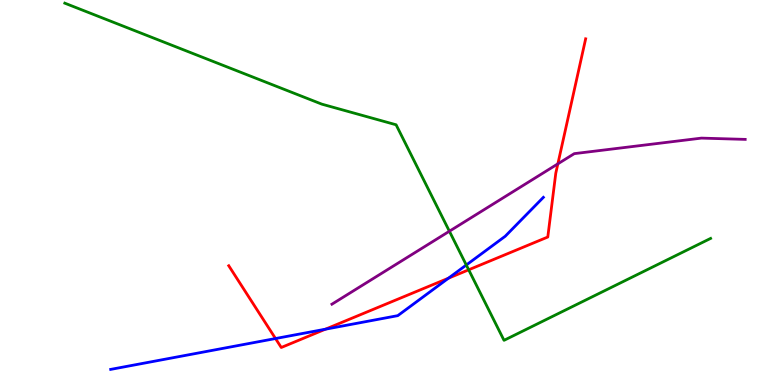[{'lines': ['blue', 'red'], 'intersections': [{'x': 3.56, 'y': 1.21}, {'x': 4.2, 'y': 1.45}, {'x': 5.79, 'y': 2.77}]}, {'lines': ['green', 'red'], 'intersections': [{'x': 6.05, 'y': 2.99}]}, {'lines': ['purple', 'red'], 'intersections': [{'x': 7.2, 'y': 5.74}]}, {'lines': ['blue', 'green'], 'intersections': [{'x': 6.02, 'y': 3.12}]}, {'lines': ['blue', 'purple'], 'intersections': []}, {'lines': ['green', 'purple'], 'intersections': [{'x': 5.8, 'y': 3.99}]}]